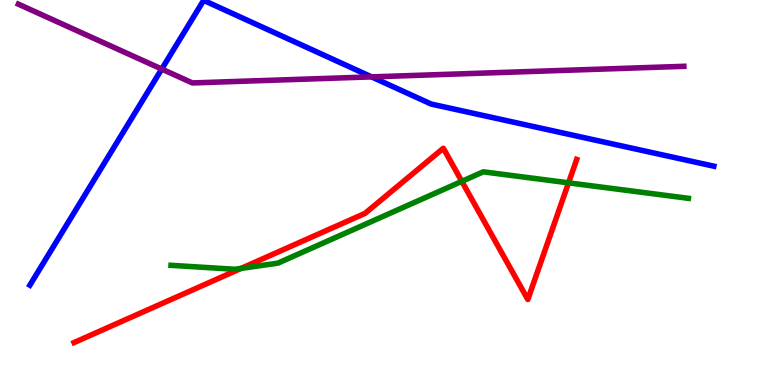[{'lines': ['blue', 'red'], 'intersections': []}, {'lines': ['green', 'red'], 'intersections': [{'x': 3.11, 'y': 3.03}, {'x': 5.96, 'y': 5.29}, {'x': 7.34, 'y': 5.25}]}, {'lines': ['purple', 'red'], 'intersections': []}, {'lines': ['blue', 'green'], 'intersections': []}, {'lines': ['blue', 'purple'], 'intersections': [{'x': 2.09, 'y': 8.21}, {'x': 4.79, 'y': 8.0}]}, {'lines': ['green', 'purple'], 'intersections': []}]